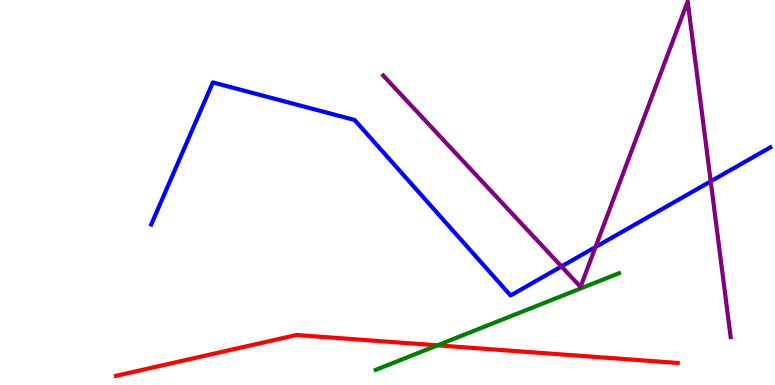[{'lines': ['blue', 'red'], 'intersections': []}, {'lines': ['green', 'red'], 'intersections': [{'x': 5.64, 'y': 1.03}]}, {'lines': ['purple', 'red'], 'intersections': []}, {'lines': ['blue', 'green'], 'intersections': []}, {'lines': ['blue', 'purple'], 'intersections': [{'x': 7.24, 'y': 3.08}, {'x': 7.68, 'y': 3.58}, {'x': 9.17, 'y': 5.29}]}, {'lines': ['green', 'purple'], 'intersections': []}]